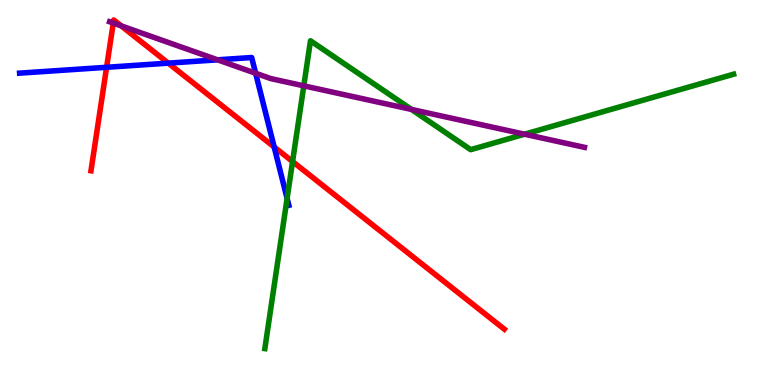[{'lines': ['blue', 'red'], 'intersections': [{'x': 1.38, 'y': 8.25}, {'x': 2.17, 'y': 8.36}, {'x': 3.54, 'y': 6.18}]}, {'lines': ['green', 'red'], 'intersections': [{'x': 3.78, 'y': 5.8}]}, {'lines': ['purple', 'red'], 'intersections': [{'x': 1.46, 'y': 9.4}, {'x': 1.56, 'y': 9.33}]}, {'lines': ['blue', 'green'], 'intersections': [{'x': 3.7, 'y': 4.85}]}, {'lines': ['blue', 'purple'], 'intersections': [{'x': 2.81, 'y': 8.45}, {'x': 3.3, 'y': 8.1}]}, {'lines': ['green', 'purple'], 'intersections': [{'x': 3.92, 'y': 7.77}, {'x': 5.31, 'y': 7.16}, {'x': 6.77, 'y': 6.51}]}]